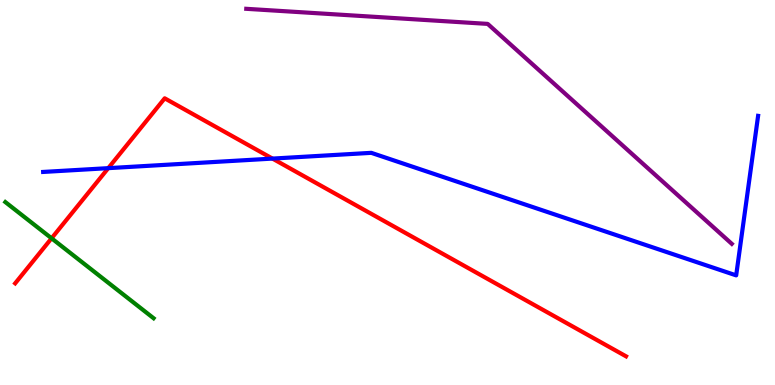[{'lines': ['blue', 'red'], 'intersections': [{'x': 1.4, 'y': 5.63}, {'x': 3.52, 'y': 5.88}]}, {'lines': ['green', 'red'], 'intersections': [{'x': 0.665, 'y': 3.81}]}, {'lines': ['purple', 'red'], 'intersections': []}, {'lines': ['blue', 'green'], 'intersections': []}, {'lines': ['blue', 'purple'], 'intersections': []}, {'lines': ['green', 'purple'], 'intersections': []}]